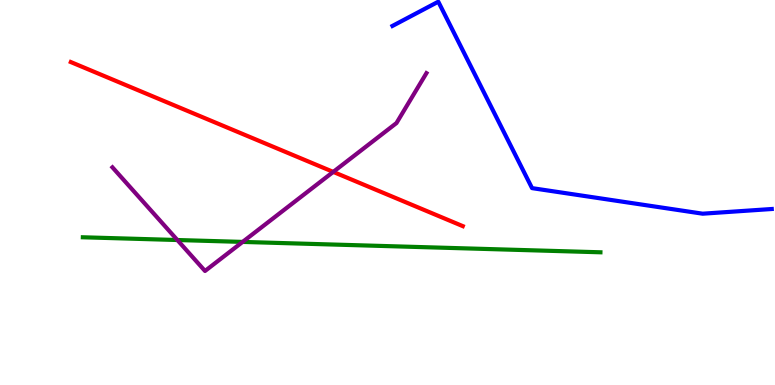[{'lines': ['blue', 'red'], 'intersections': []}, {'lines': ['green', 'red'], 'intersections': []}, {'lines': ['purple', 'red'], 'intersections': [{'x': 4.3, 'y': 5.54}]}, {'lines': ['blue', 'green'], 'intersections': []}, {'lines': ['blue', 'purple'], 'intersections': []}, {'lines': ['green', 'purple'], 'intersections': [{'x': 2.29, 'y': 3.77}, {'x': 3.13, 'y': 3.72}]}]